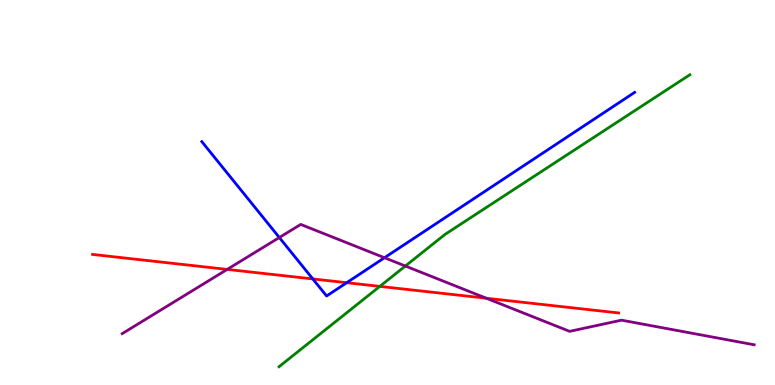[{'lines': ['blue', 'red'], 'intersections': [{'x': 4.04, 'y': 2.76}, {'x': 4.47, 'y': 2.66}]}, {'lines': ['green', 'red'], 'intersections': [{'x': 4.9, 'y': 2.56}]}, {'lines': ['purple', 'red'], 'intersections': [{'x': 2.93, 'y': 3.0}, {'x': 6.28, 'y': 2.25}]}, {'lines': ['blue', 'green'], 'intersections': []}, {'lines': ['blue', 'purple'], 'intersections': [{'x': 3.6, 'y': 3.83}, {'x': 4.96, 'y': 3.31}]}, {'lines': ['green', 'purple'], 'intersections': [{'x': 5.23, 'y': 3.09}]}]